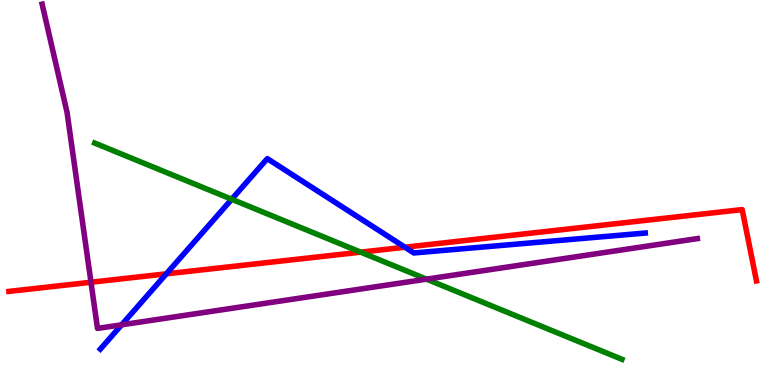[{'lines': ['blue', 'red'], 'intersections': [{'x': 2.15, 'y': 2.89}, {'x': 5.23, 'y': 3.58}]}, {'lines': ['green', 'red'], 'intersections': [{'x': 4.65, 'y': 3.45}]}, {'lines': ['purple', 'red'], 'intersections': [{'x': 1.17, 'y': 2.67}]}, {'lines': ['blue', 'green'], 'intersections': [{'x': 2.99, 'y': 4.82}]}, {'lines': ['blue', 'purple'], 'intersections': [{'x': 1.57, 'y': 1.56}]}, {'lines': ['green', 'purple'], 'intersections': [{'x': 5.5, 'y': 2.75}]}]